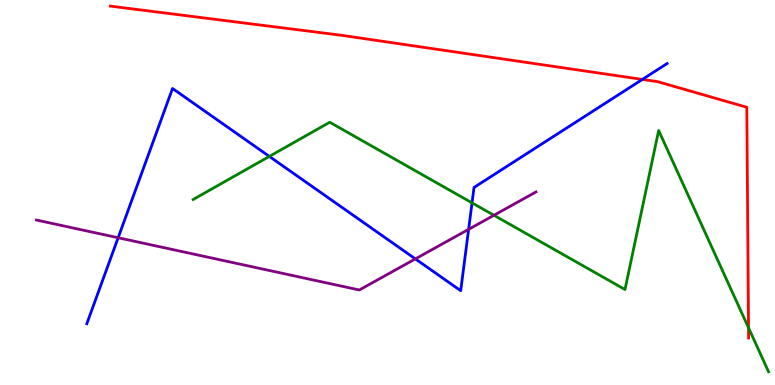[{'lines': ['blue', 'red'], 'intersections': [{'x': 8.29, 'y': 7.94}]}, {'lines': ['green', 'red'], 'intersections': [{'x': 9.66, 'y': 1.49}]}, {'lines': ['purple', 'red'], 'intersections': []}, {'lines': ['blue', 'green'], 'intersections': [{'x': 3.48, 'y': 5.94}, {'x': 6.09, 'y': 4.73}]}, {'lines': ['blue', 'purple'], 'intersections': [{'x': 1.52, 'y': 3.82}, {'x': 5.36, 'y': 3.28}, {'x': 6.05, 'y': 4.04}]}, {'lines': ['green', 'purple'], 'intersections': [{'x': 6.37, 'y': 4.41}]}]